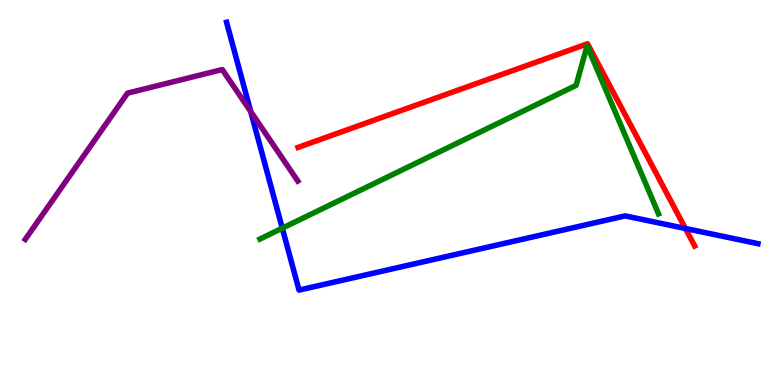[{'lines': ['blue', 'red'], 'intersections': [{'x': 8.84, 'y': 4.07}]}, {'lines': ['green', 'red'], 'intersections': []}, {'lines': ['purple', 'red'], 'intersections': []}, {'lines': ['blue', 'green'], 'intersections': [{'x': 3.64, 'y': 4.07}]}, {'lines': ['blue', 'purple'], 'intersections': [{'x': 3.24, 'y': 7.1}]}, {'lines': ['green', 'purple'], 'intersections': []}]